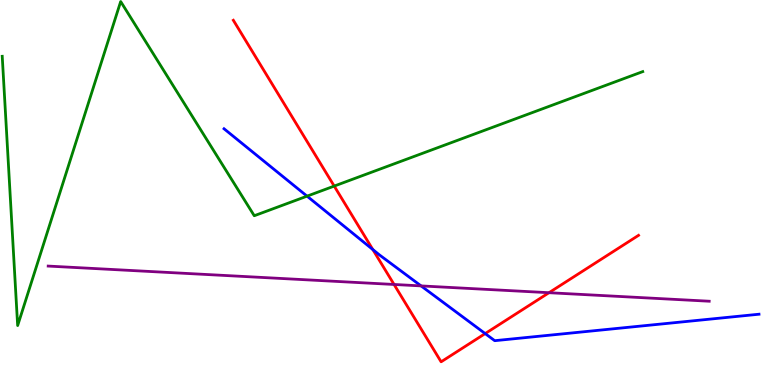[{'lines': ['blue', 'red'], 'intersections': [{'x': 4.81, 'y': 3.52}, {'x': 6.26, 'y': 1.34}]}, {'lines': ['green', 'red'], 'intersections': [{'x': 4.31, 'y': 5.17}]}, {'lines': ['purple', 'red'], 'intersections': [{'x': 5.08, 'y': 2.61}, {'x': 7.08, 'y': 2.4}]}, {'lines': ['blue', 'green'], 'intersections': [{'x': 3.96, 'y': 4.91}]}, {'lines': ['blue', 'purple'], 'intersections': [{'x': 5.43, 'y': 2.57}]}, {'lines': ['green', 'purple'], 'intersections': []}]